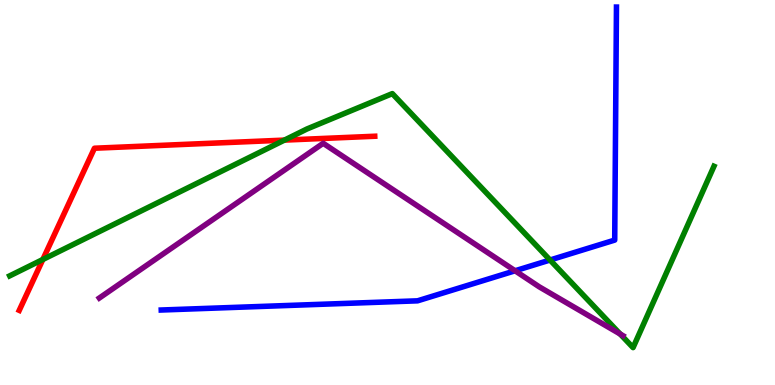[{'lines': ['blue', 'red'], 'intersections': []}, {'lines': ['green', 'red'], 'intersections': [{'x': 0.553, 'y': 3.26}, {'x': 3.67, 'y': 6.36}]}, {'lines': ['purple', 'red'], 'intersections': []}, {'lines': ['blue', 'green'], 'intersections': [{'x': 7.1, 'y': 3.25}]}, {'lines': ['blue', 'purple'], 'intersections': [{'x': 6.65, 'y': 2.97}]}, {'lines': ['green', 'purple'], 'intersections': [{'x': 8.0, 'y': 1.32}]}]